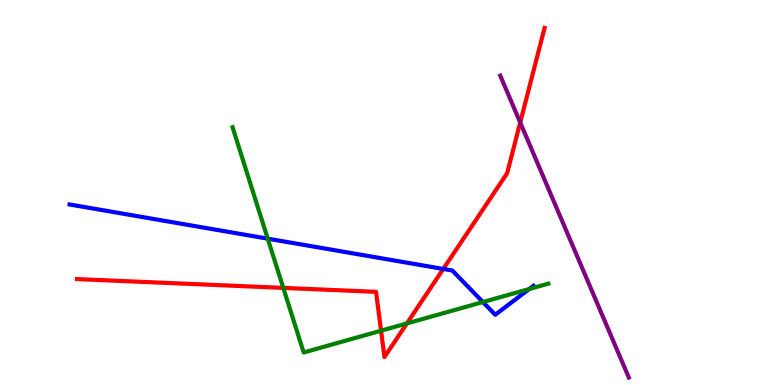[{'lines': ['blue', 'red'], 'intersections': [{'x': 5.72, 'y': 3.01}]}, {'lines': ['green', 'red'], 'intersections': [{'x': 3.66, 'y': 2.52}, {'x': 4.92, 'y': 1.41}, {'x': 5.25, 'y': 1.6}]}, {'lines': ['purple', 'red'], 'intersections': [{'x': 6.71, 'y': 6.82}]}, {'lines': ['blue', 'green'], 'intersections': [{'x': 3.45, 'y': 3.8}, {'x': 6.23, 'y': 2.15}, {'x': 6.83, 'y': 2.49}]}, {'lines': ['blue', 'purple'], 'intersections': []}, {'lines': ['green', 'purple'], 'intersections': []}]